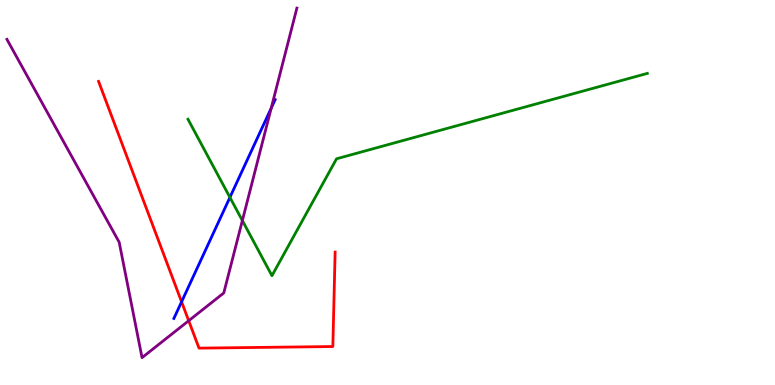[{'lines': ['blue', 'red'], 'intersections': [{'x': 2.34, 'y': 2.16}]}, {'lines': ['green', 'red'], 'intersections': []}, {'lines': ['purple', 'red'], 'intersections': [{'x': 2.43, 'y': 1.67}]}, {'lines': ['blue', 'green'], 'intersections': [{'x': 2.97, 'y': 4.87}]}, {'lines': ['blue', 'purple'], 'intersections': [{'x': 3.5, 'y': 7.19}]}, {'lines': ['green', 'purple'], 'intersections': [{'x': 3.13, 'y': 4.27}]}]